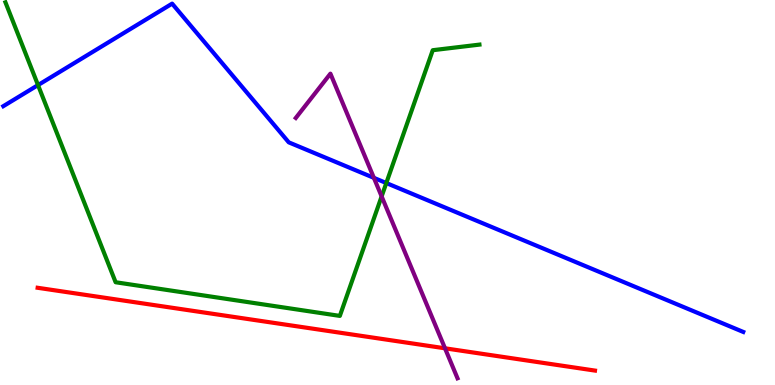[{'lines': ['blue', 'red'], 'intersections': []}, {'lines': ['green', 'red'], 'intersections': []}, {'lines': ['purple', 'red'], 'intersections': [{'x': 5.74, 'y': 0.953}]}, {'lines': ['blue', 'green'], 'intersections': [{'x': 0.491, 'y': 7.79}, {'x': 4.98, 'y': 5.25}]}, {'lines': ['blue', 'purple'], 'intersections': [{'x': 4.82, 'y': 5.38}]}, {'lines': ['green', 'purple'], 'intersections': [{'x': 4.92, 'y': 4.9}]}]